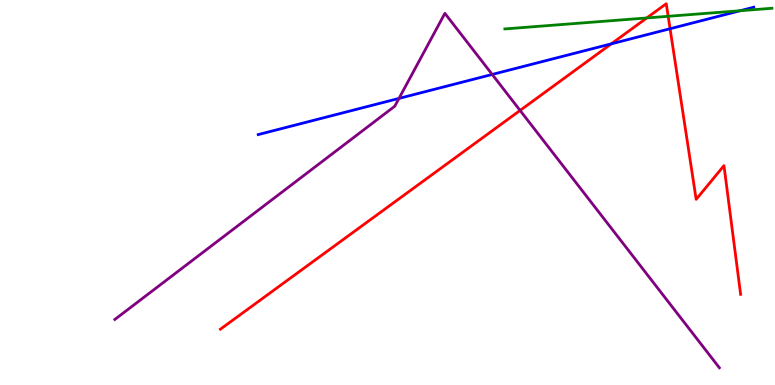[{'lines': ['blue', 'red'], 'intersections': [{'x': 7.89, 'y': 8.86}, {'x': 8.65, 'y': 9.25}]}, {'lines': ['green', 'red'], 'intersections': [{'x': 8.35, 'y': 9.53}, {'x': 8.62, 'y': 9.58}]}, {'lines': ['purple', 'red'], 'intersections': [{'x': 6.71, 'y': 7.13}]}, {'lines': ['blue', 'green'], 'intersections': [{'x': 9.55, 'y': 9.72}]}, {'lines': ['blue', 'purple'], 'intersections': [{'x': 5.15, 'y': 7.44}, {'x': 6.35, 'y': 8.07}]}, {'lines': ['green', 'purple'], 'intersections': []}]